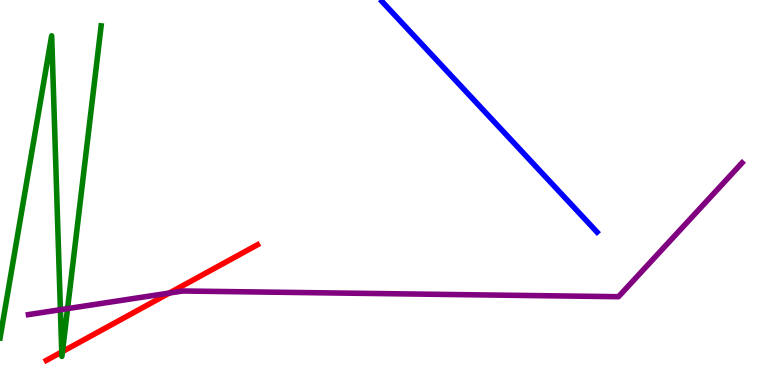[{'lines': ['blue', 'red'], 'intersections': []}, {'lines': ['green', 'red'], 'intersections': [{'x': 0.797, 'y': 0.858}, {'x': 0.806, 'y': 0.869}]}, {'lines': ['purple', 'red'], 'intersections': [{'x': 2.18, 'y': 2.39}]}, {'lines': ['blue', 'green'], 'intersections': []}, {'lines': ['blue', 'purple'], 'intersections': []}, {'lines': ['green', 'purple'], 'intersections': [{'x': 0.779, 'y': 1.96}, {'x': 0.872, 'y': 1.98}]}]